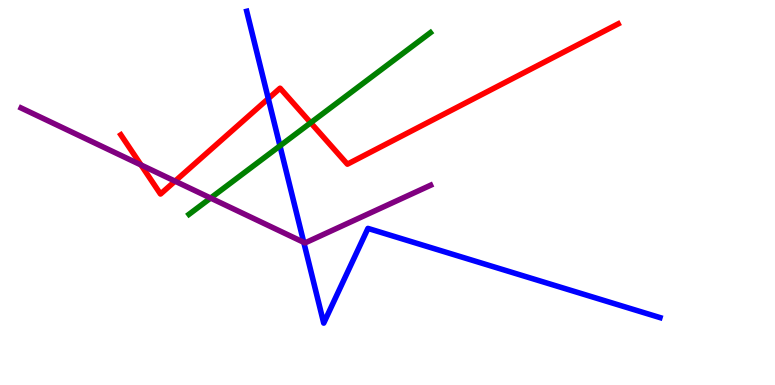[{'lines': ['blue', 'red'], 'intersections': [{'x': 3.46, 'y': 7.44}]}, {'lines': ['green', 'red'], 'intersections': [{'x': 4.01, 'y': 6.81}]}, {'lines': ['purple', 'red'], 'intersections': [{'x': 1.82, 'y': 5.71}, {'x': 2.26, 'y': 5.29}]}, {'lines': ['blue', 'green'], 'intersections': [{'x': 3.61, 'y': 6.21}]}, {'lines': ['blue', 'purple'], 'intersections': [{'x': 3.92, 'y': 3.71}]}, {'lines': ['green', 'purple'], 'intersections': [{'x': 2.72, 'y': 4.86}]}]